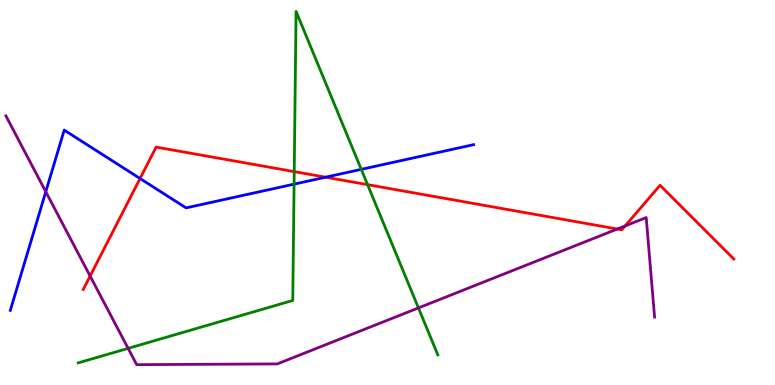[{'lines': ['blue', 'red'], 'intersections': [{'x': 1.81, 'y': 5.36}, {'x': 4.2, 'y': 5.4}]}, {'lines': ['green', 'red'], 'intersections': [{'x': 3.8, 'y': 5.54}, {'x': 4.74, 'y': 5.2}]}, {'lines': ['purple', 'red'], 'intersections': [{'x': 1.16, 'y': 2.83}, {'x': 7.97, 'y': 4.05}, {'x': 8.07, 'y': 4.13}]}, {'lines': ['blue', 'green'], 'intersections': [{'x': 3.79, 'y': 5.22}, {'x': 4.66, 'y': 5.6}]}, {'lines': ['blue', 'purple'], 'intersections': [{'x': 0.591, 'y': 5.02}]}, {'lines': ['green', 'purple'], 'intersections': [{'x': 1.65, 'y': 0.952}, {'x': 5.4, 'y': 2.0}]}]